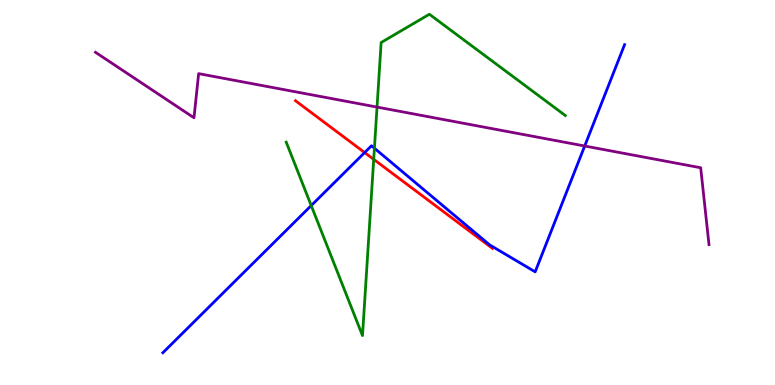[{'lines': ['blue', 'red'], 'intersections': [{'x': 4.71, 'y': 6.04}]}, {'lines': ['green', 'red'], 'intersections': [{'x': 4.82, 'y': 5.86}]}, {'lines': ['purple', 'red'], 'intersections': []}, {'lines': ['blue', 'green'], 'intersections': [{'x': 4.02, 'y': 4.66}, {'x': 4.83, 'y': 6.15}]}, {'lines': ['blue', 'purple'], 'intersections': [{'x': 7.54, 'y': 6.21}]}, {'lines': ['green', 'purple'], 'intersections': [{'x': 4.86, 'y': 7.22}]}]